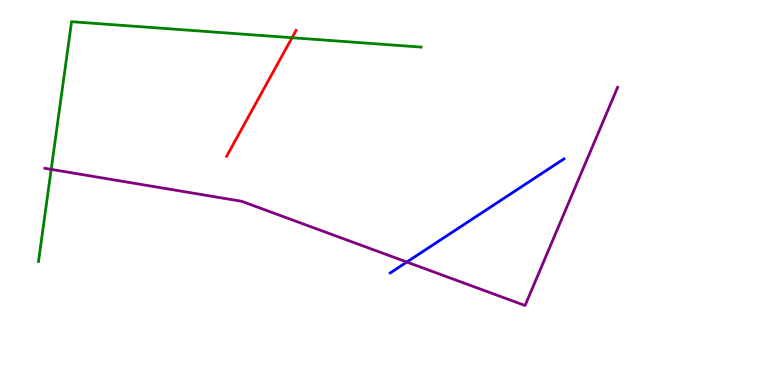[{'lines': ['blue', 'red'], 'intersections': []}, {'lines': ['green', 'red'], 'intersections': [{'x': 3.77, 'y': 9.02}]}, {'lines': ['purple', 'red'], 'intersections': []}, {'lines': ['blue', 'green'], 'intersections': []}, {'lines': ['blue', 'purple'], 'intersections': [{'x': 5.25, 'y': 3.19}]}, {'lines': ['green', 'purple'], 'intersections': [{'x': 0.661, 'y': 5.6}]}]